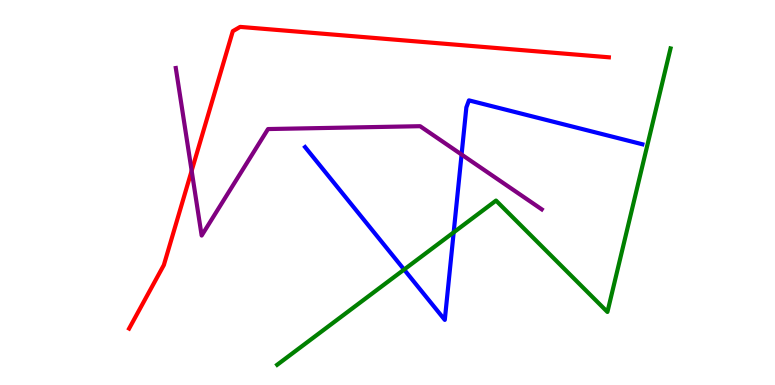[{'lines': ['blue', 'red'], 'intersections': []}, {'lines': ['green', 'red'], 'intersections': []}, {'lines': ['purple', 'red'], 'intersections': [{'x': 2.47, 'y': 5.56}]}, {'lines': ['blue', 'green'], 'intersections': [{'x': 5.21, 'y': 3.0}, {'x': 5.85, 'y': 3.96}]}, {'lines': ['blue', 'purple'], 'intersections': [{'x': 5.96, 'y': 5.99}]}, {'lines': ['green', 'purple'], 'intersections': []}]